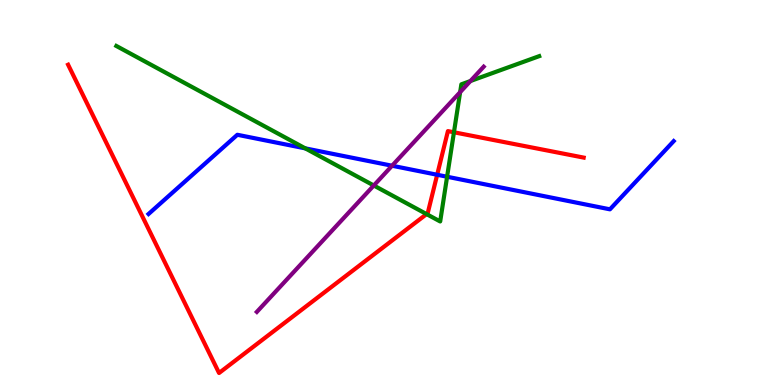[{'lines': ['blue', 'red'], 'intersections': [{'x': 5.64, 'y': 5.46}]}, {'lines': ['green', 'red'], 'intersections': [{'x': 5.5, 'y': 4.44}, {'x': 5.86, 'y': 6.56}]}, {'lines': ['purple', 'red'], 'intersections': []}, {'lines': ['blue', 'green'], 'intersections': [{'x': 3.94, 'y': 6.15}, {'x': 5.77, 'y': 5.41}]}, {'lines': ['blue', 'purple'], 'intersections': [{'x': 5.06, 'y': 5.7}]}, {'lines': ['green', 'purple'], 'intersections': [{'x': 4.82, 'y': 5.18}, {'x': 5.94, 'y': 7.61}, {'x': 6.07, 'y': 7.9}]}]